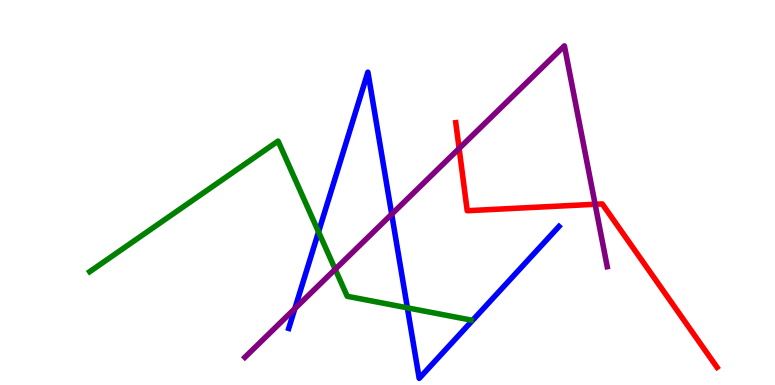[{'lines': ['blue', 'red'], 'intersections': []}, {'lines': ['green', 'red'], 'intersections': []}, {'lines': ['purple', 'red'], 'intersections': [{'x': 5.92, 'y': 6.14}, {'x': 7.68, 'y': 4.69}]}, {'lines': ['blue', 'green'], 'intersections': [{'x': 4.11, 'y': 3.98}, {'x': 5.26, 'y': 2.0}]}, {'lines': ['blue', 'purple'], 'intersections': [{'x': 3.8, 'y': 1.98}, {'x': 5.05, 'y': 4.44}]}, {'lines': ['green', 'purple'], 'intersections': [{'x': 4.33, 'y': 3.01}]}]